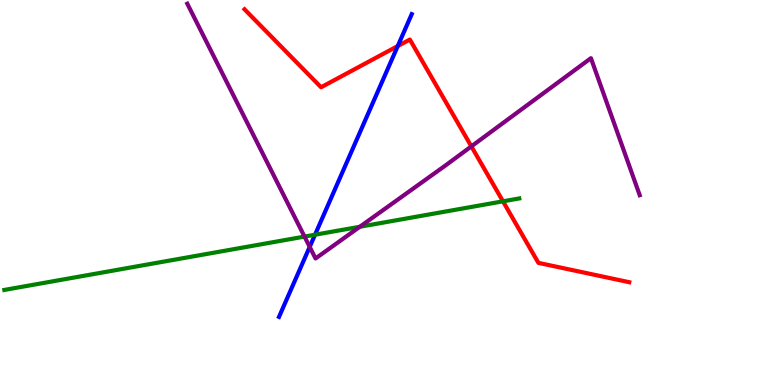[{'lines': ['blue', 'red'], 'intersections': [{'x': 5.13, 'y': 8.8}]}, {'lines': ['green', 'red'], 'intersections': [{'x': 6.49, 'y': 4.77}]}, {'lines': ['purple', 'red'], 'intersections': [{'x': 6.08, 'y': 6.2}]}, {'lines': ['blue', 'green'], 'intersections': [{'x': 4.06, 'y': 3.9}]}, {'lines': ['blue', 'purple'], 'intersections': [{'x': 4.0, 'y': 3.59}]}, {'lines': ['green', 'purple'], 'intersections': [{'x': 3.93, 'y': 3.85}, {'x': 4.64, 'y': 4.11}]}]